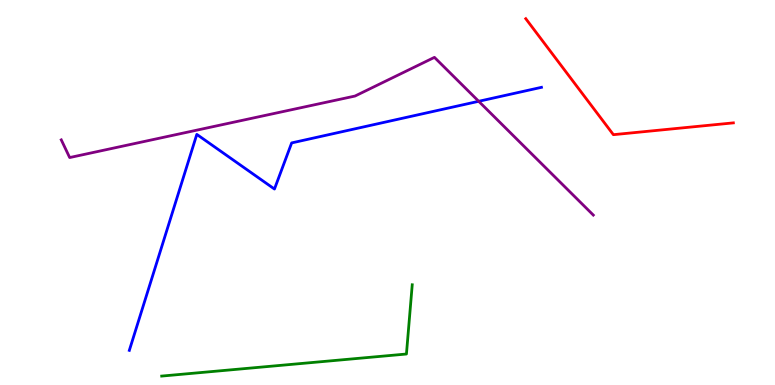[{'lines': ['blue', 'red'], 'intersections': []}, {'lines': ['green', 'red'], 'intersections': []}, {'lines': ['purple', 'red'], 'intersections': []}, {'lines': ['blue', 'green'], 'intersections': []}, {'lines': ['blue', 'purple'], 'intersections': [{'x': 6.18, 'y': 7.37}]}, {'lines': ['green', 'purple'], 'intersections': []}]